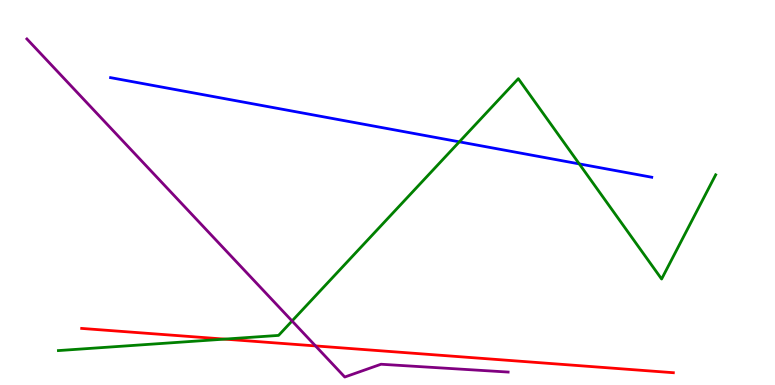[{'lines': ['blue', 'red'], 'intersections': []}, {'lines': ['green', 'red'], 'intersections': [{'x': 2.9, 'y': 1.19}]}, {'lines': ['purple', 'red'], 'intersections': [{'x': 4.07, 'y': 1.01}]}, {'lines': ['blue', 'green'], 'intersections': [{'x': 5.93, 'y': 6.32}, {'x': 7.47, 'y': 5.74}]}, {'lines': ['blue', 'purple'], 'intersections': []}, {'lines': ['green', 'purple'], 'intersections': [{'x': 3.77, 'y': 1.66}]}]